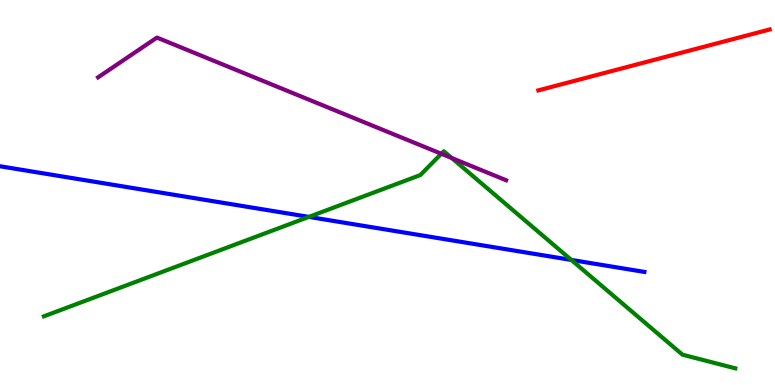[{'lines': ['blue', 'red'], 'intersections': []}, {'lines': ['green', 'red'], 'intersections': []}, {'lines': ['purple', 'red'], 'intersections': []}, {'lines': ['blue', 'green'], 'intersections': [{'x': 3.99, 'y': 4.37}, {'x': 7.37, 'y': 3.25}]}, {'lines': ['blue', 'purple'], 'intersections': []}, {'lines': ['green', 'purple'], 'intersections': [{'x': 5.69, 'y': 6.01}, {'x': 5.83, 'y': 5.9}]}]